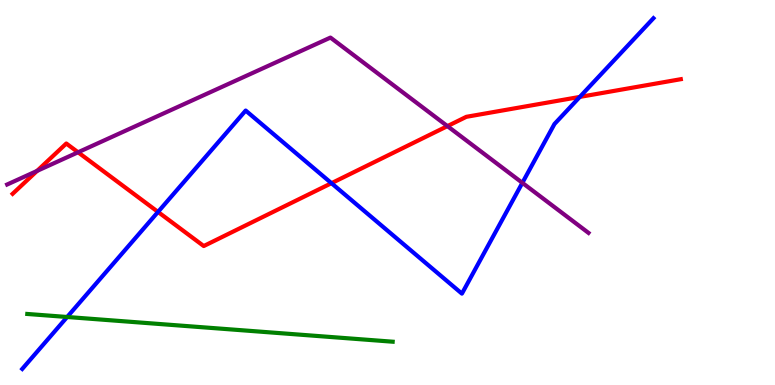[{'lines': ['blue', 'red'], 'intersections': [{'x': 2.04, 'y': 4.5}, {'x': 4.28, 'y': 5.24}, {'x': 7.48, 'y': 7.48}]}, {'lines': ['green', 'red'], 'intersections': []}, {'lines': ['purple', 'red'], 'intersections': [{'x': 0.478, 'y': 5.56}, {'x': 1.01, 'y': 6.04}, {'x': 5.77, 'y': 6.72}]}, {'lines': ['blue', 'green'], 'intersections': [{'x': 0.867, 'y': 1.77}]}, {'lines': ['blue', 'purple'], 'intersections': [{'x': 6.74, 'y': 5.25}]}, {'lines': ['green', 'purple'], 'intersections': []}]